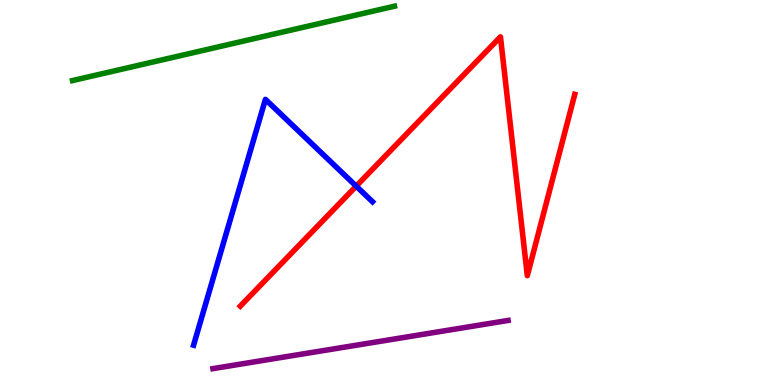[{'lines': ['blue', 'red'], 'intersections': [{'x': 4.6, 'y': 5.16}]}, {'lines': ['green', 'red'], 'intersections': []}, {'lines': ['purple', 'red'], 'intersections': []}, {'lines': ['blue', 'green'], 'intersections': []}, {'lines': ['blue', 'purple'], 'intersections': []}, {'lines': ['green', 'purple'], 'intersections': []}]